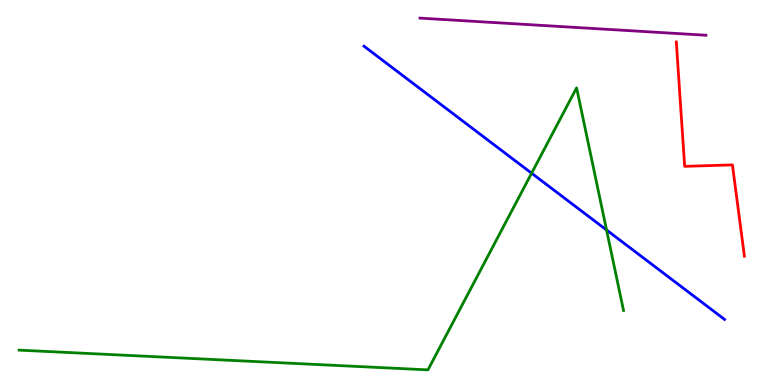[{'lines': ['blue', 'red'], 'intersections': []}, {'lines': ['green', 'red'], 'intersections': []}, {'lines': ['purple', 'red'], 'intersections': []}, {'lines': ['blue', 'green'], 'intersections': [{'x': 6.86, 'y': 5.5}, {'x': 7.83, 'y': 4.03}]}, {'lines': ['blue', 'purple'], 'intersections': []}, {'lines': ['green', 'purple'], 'intersections': []}]